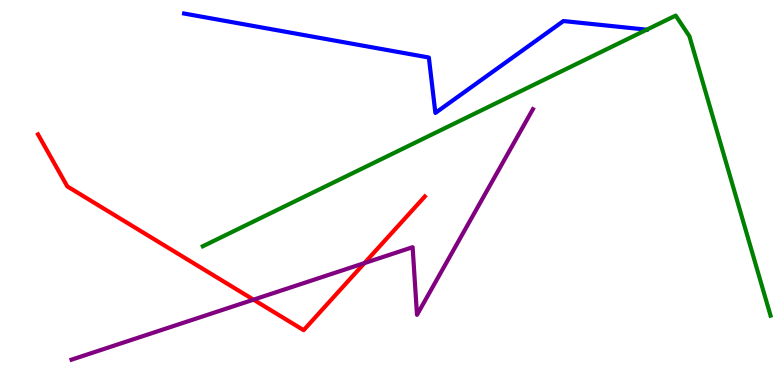[{'lines': ['blue', 'red'], 'intersections': []}, {'lines': ['green', 'red'], 'intersections': []}, {'lines': ['purple', 'red'], 'intersections': [{'x': 3.27, 'y': 2.22}, {'x': 4.7, 'y': 3.17}]}, {'lines': ['blue', 'green'], 'intersections': []}, {'lines': ['blue', 'purple'], 'intersections': []}, {'lines': ['green', 'purple'], 'intersections': []}]